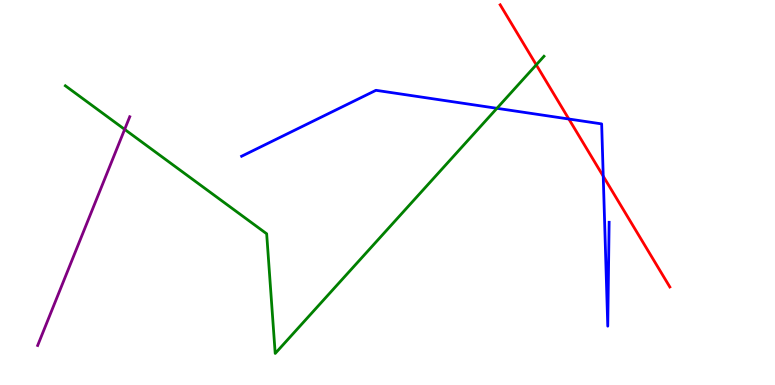[{'lines': ['blue', 'red'], 'intersections': [{'x': 7.34, 'y': 6.91}, {'x': 7.78, 'y': 5.42}]}, {'lines': ['green', 'red'], 'intersections': [{'x': 6.92, 'y': 8.32}]}, {'lines': ['purple', 'red'], 'intersections': []}, {'lines': ['blue', 'green'], 'intersections': [{'x': 6.41, 'y': 7.19}]}, {'lines': ['blue', 'purple'], 'intersections': []}, {'lines': ['green', 'purple'], 'intersections': [{'x': 1.61, 'y': 6.64}]}]